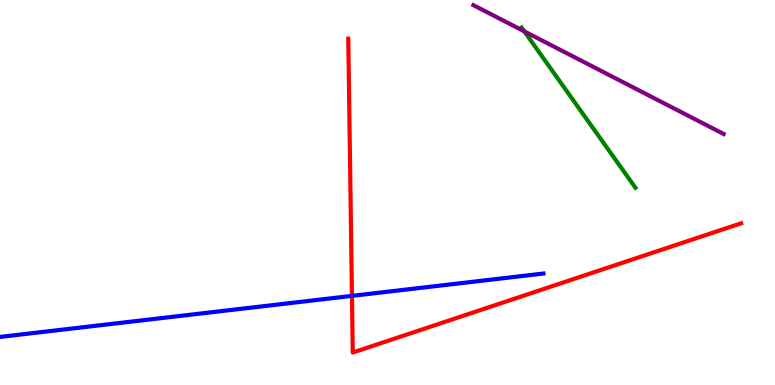[{'lines': ['blue', 'red'], 'intersections': [{'x': 4.54, 'y': 2.31}]}, {'lines': ['green', 'red'], 'intersections': []}, {'lines': ['purple', 'red'], 'intersections': []}, {'lines': ['blue', 'green'], 'intersections': []}, {'lines': ['blue', 'purple'], 'intersections': []}, {'lines': ['green', 'purple'], 'intersections': [{'x': 6.76, 'y': 9.19}]}]